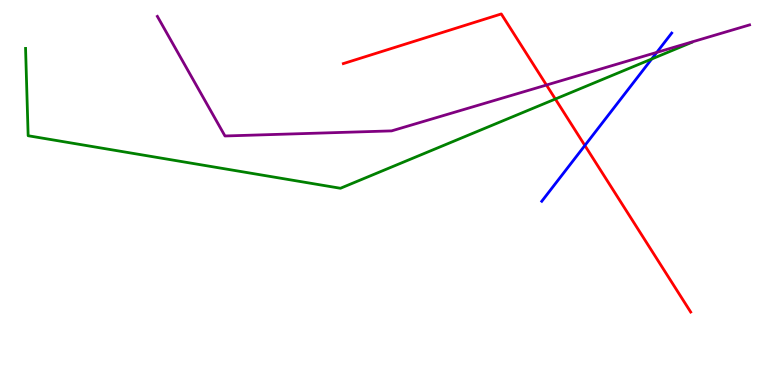[{'lines': ['blue', 'red'], 'intersections': [{'x': 7.55, 'y': 6.22}]}, {'lines': ['green', 'red'], 'intersections': [{'x': 7.17, 'y': 7.43}]}, {'lines': ['purple', 'red'], 'intersections': [{'x': 7.05, 'y': 7.79}]}, {'lines': ['blue', 'green'], 'intersections': [{'x': 8.41, 'y': 8.47}]}, {'lines': ['blue', 'purple'], 'intersections': [{'x': 8.47, 'y': 8.64}]}, {'lines': ['green', 'purple'], 'intersections': []}]